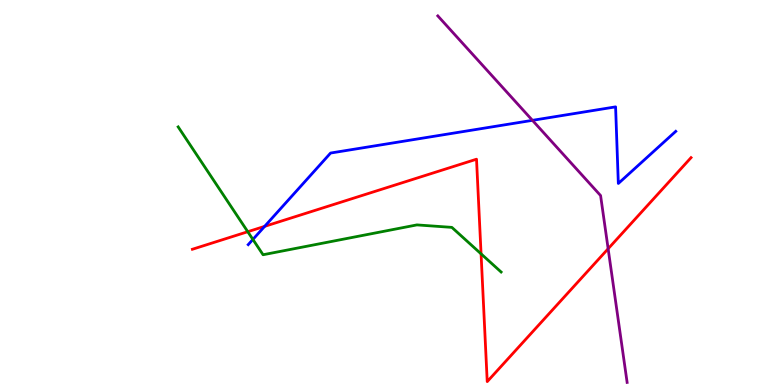[{'lines': ['blue', 'red'], 'intersections': [{'x': 3.41, 'y': 4.12}]}, {'lines': ['green', 'red'], 'intersections': [{'x': 3.2, 'y': 3.98}, {'x': 6.21, 'y': 3.41}]}, {'lines': ['purple', 'red'], 'intersections': [{'x': 7.85, 'y': 3.54}]}, {'lines': ['blue', 'green'], 'intersections': [{'x': 3.26, 'y': 3.78}]}, {'lines': ['blue', 'purple'], 'intersections': [{'x': 6.87, 'y': 6.87}]}, {'lines': ['green', 'purple'], 'intersections': []}]